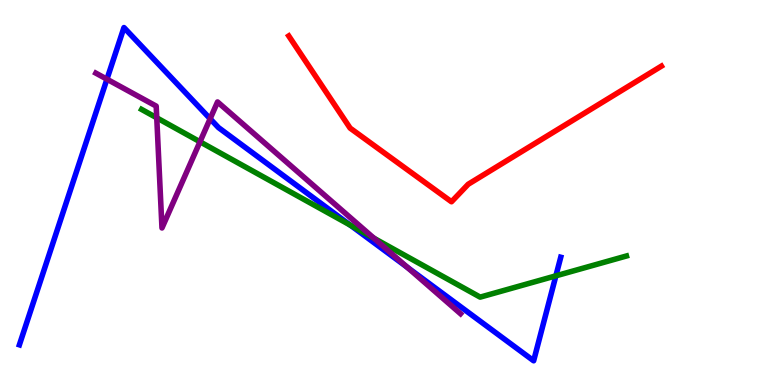[{'lines': ['blue', 'red'], 'intersections': []}, {'lines': ['green', 'red'], 'intersections': []}, {'lines': ['purple', 'red'], 'intersections': []}, {'lines': ['blue', 'green'], 'intersections': [{'x': 4.52, 'y': 4.15}, {'x': 7.17, 'y': 2.84}]}, {'lines': ['blue', 'purple'], 'intersections': [{'x': 1.38, 'y': 7.94}, {'x': 2.71, 'y': 6.92}, {'x': 5.26, 'y': 3.06}]}, {'lines': ['green', 'purple'], 'intersections': [{'x': 2.02, 'y': 6.94}, {'x': 2.58, 'y': 6.32}, {'x': 4.83, 'y': 3.81}]}]